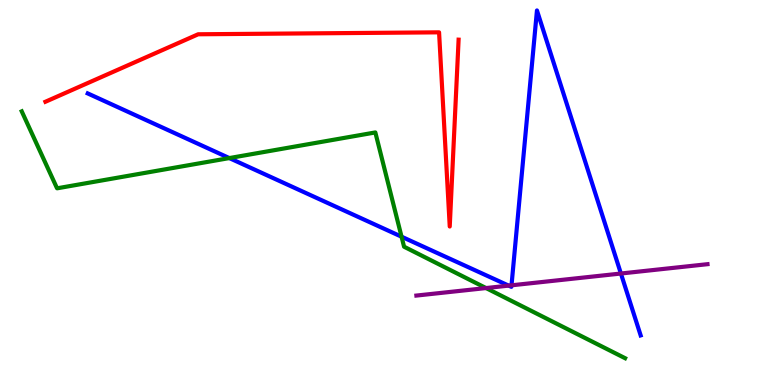[{'lines': ['blue', 'red'], 'intersections': []}, {'lines': ['green', 'red'], 'intersections': []}, {'lines': ['purple', 'red'], 'intersections': []}, {'lines': ['blue', 'green'], 'intersections': [{'x': 2.96, 'y': 5.89}, {'x': 5.18, 'y': 3.85}]}, {'lines': ['blue', 'purple'], 'intersections': [{'x': 6.56, 'y': 2.58}, {'x': 6.6, 'y': 2.59}, {'x': 8.01, 'y': 2.9}]}, {'lines': ['green', 'purple'], 'intersections': [{'x': 6.27, 'y': 2.52}]}]